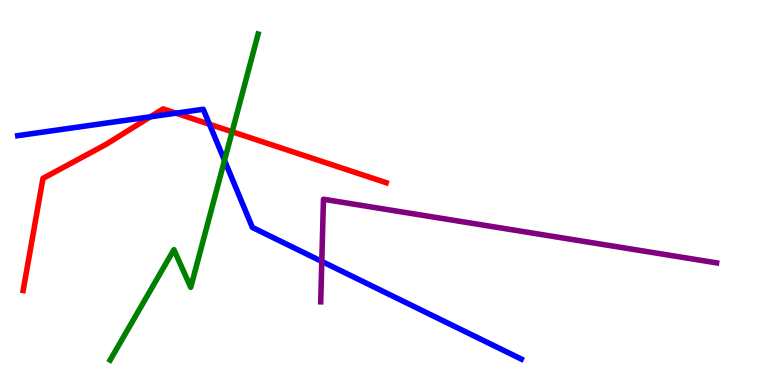[{'lines': ['blue', 'red'], 'intersections': [{'x': 1.94, 'y': 6.97}, {'x': 2.27, 'y': 7.06}, {'x': 2.7, 'y': 6.77}]}, {'lines': ['green', 'red'], 'intersections': [{'x': 3.0, 'y': 6.58}]}, {'lines': ['purple', 'red'], 'intersections': []}, {'lines': ['blue', 'green'], 'intersections': [{'x': 2.9, 'y': 5.83}]}, {'lines': ['blue', 'purple'], 'intersections': [{'x': 4.15, 'y': 3.21}]}, {'lines': ['green', 'purple'], 'intersections': []}]